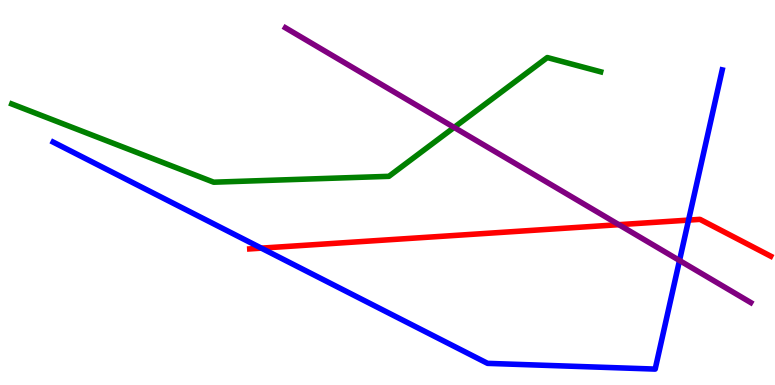[{'lines': ['blue', 'red'], 'intersections': [{'x': 3.37, 'y': 3.55}, {'x': 8.88, 'y': 4.28}]}, {'lines': ['green', 'red'], 'intersections': []}, {'lines': ['purple', 'red'], 'intersections': [{'x': 7.99, 'y': 4.16}]}, {'lines': ['blue', 'green'], 'intersections': []}, {'lines': ['blue', 'purple'], 'intersections': [{'x': 8.77, 'y': 3.23}]}, {'lines': ['green', 'purple'], 'intersections': [{'x': 5.86, 'y': 6.69}]}]